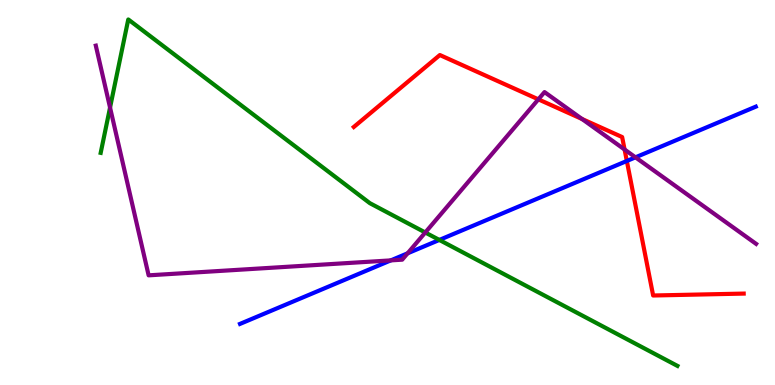[{'lines': ['blue', 'red'], 'intersections': [{'x': 8.09, 'y': 5.82}]}, {'lines': ['green', 'red'], 'intersections': []}, {'lines': ['purple', 'red'], 'intersections': [{'x': 6.95, 'y': 7.42}, {'x': 7.51, 'y': 6.91}, {'x': 8.06, 'y': 6.12}]}, {'lines': ['blue', 'green'], 'intersections': [{'x': 5.67, 'y': 3.77}]}, {'lines': ['blue', 'purple'], 'intersections': [{'x': 5.04, 'y': 3.24}, {'x': 5.26, 'y': 3.42}, {'x': 8.2, 'y': 5.91}]}, {'lines': ['green', 'purple'], 'intersections': [{'x': 1.42, 'y': 7.21}, {'x': 5.49, 'y': 3.96}]}]